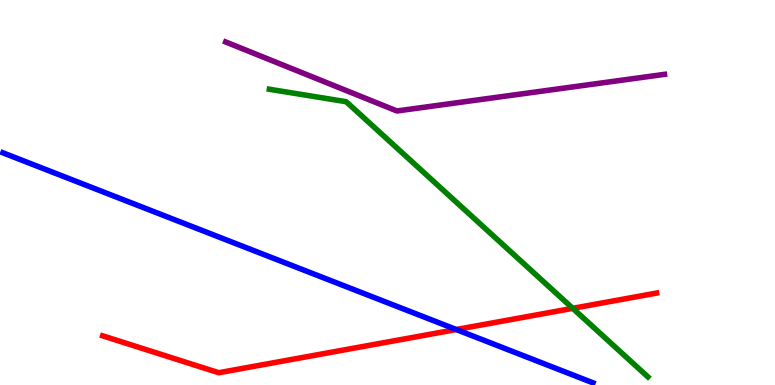[{'lines': ['blue', 'red'], 'intersections': [{'x': 5.89, 'y': 1.44}]}, {'lines': ['green', 'red'], 'intersections': [{'x': 7.39, 'y': 1.99}]}, {'lines': ['purple', 'red'], 'intersections': []}, {'lines': ['blue', 'green'], 'intersections': []}, {'lines': ['blue', 'purple'], 'intersections': []}, {'lines': ['green', 'purple'], 'intersections': []}]